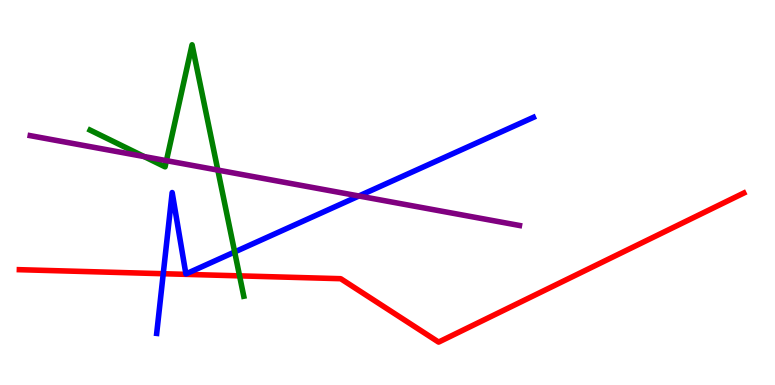[{'lines': ['blue', 'red'], 'intersections': [{'x': 2.11, 'y': 2.89}]}, {'lines': ['green', 'red'], 'intersections': [{'x': 3.09, 'y': 2.83}]}, {'lines': ['purple', 'red'], 'intersections': []}, {'lines': ['blue', 'green'], 'intersections': [{'x': 3.03, 'y': 3.46}]}, {'lines': ['blue', 'purple'], 'intersections': [{'x': 4.63, 'y': 4.91}]}, {'lines': ['green', 'purple'], 'intersections': [{'x': 1.86, 'y': 5.93}, {'x': 2.15, 'y': 5.83}, {'x': 2.81, 'y': 5.58}]}]